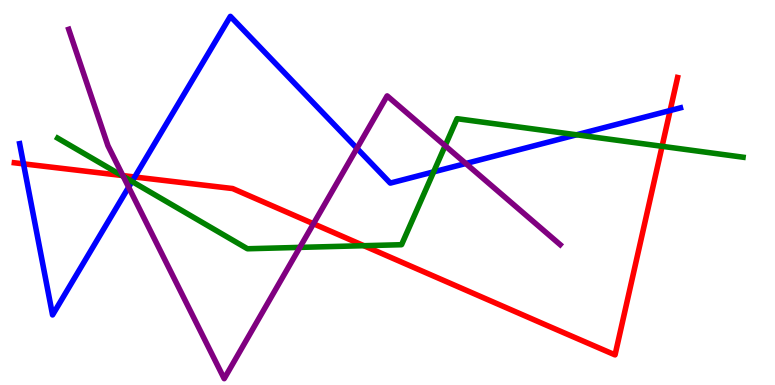[{'lines': ['blue', 'red'], 'intersections': [{'x': 0.303, 'y': 5.74}, {'x': 1.74, 'y': 5.4}, {'x': 8.65, 'y': 7.13}]}, {'lines': ['green', 'red'], 'intersections': [{'x': 1.57, 'y': 5.44}, {'x': 4.69, 'y': 3.62}, {'x': 8.54, 'y': 6.2}]}, {'lines': ['purple', 'red'], 'intersections': [{'x': 1.59, 'y': 5.44}, {'x': 4.04, 'y': 4.19}]}, {'lines': ['blue', 'green'], 'intersections': [{'x': 1.7, 'y': 5.29}, {'x': 5.6, 'y': 5.54}, {'x': 7.44, 'y': 6.5}]}, {'lines': ['blue', 'purple'], 'intersections': [{'x': 1.66, 'y': 5.14}, {'x': 4.61, 'y': 6.15}, {'x': 6.01, 'y': 5.75}]}, {'lines': ['green', 'purple'], 'intersections': [{'x': 1.59, 'y': 5.42}, {'x': 3.87, 'y': 3.57}, {'x': 5.74, 'y': 6.21}]}]